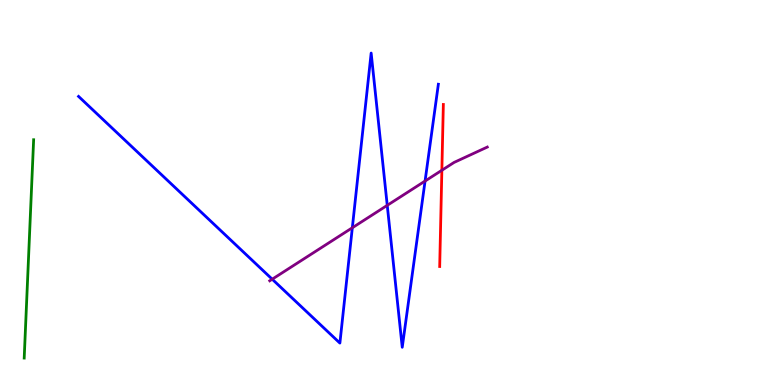[{'lines': ['blue', 'red'], 'intersections': []}, {'lines': ['green', 'red'], 'intersections': []}, {'lines': ['purple', 'red'], 'intersections': [{'x': 5.7, 'y': 5.58}]}, {'lines': ['blue', 'green'], 'intersections': []}, {'lines': ['blue', 'purple'], 'intersections': [{'x': 3.51, 'y': 2.75}, {'x': 4.55, 'y': 4.08}, {'x': 5.0, 'y': 4.67}, {'x': 5.48, 'y': 5.3}]}, {'lines': ['green', 'purple'], 'intersections': []}]